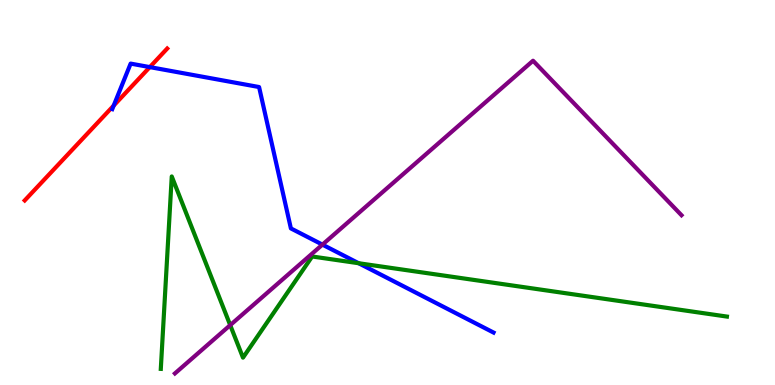[{'lines': ['blue', 'red'], 'intersections': [{'x': 1.47, 'y': 7.26}, {'x': 1.93, 'y': 8.26}]}, {'lines': ['green', 'red'], 'intersections': []}, {'lines': ['purple', 'red'], 'intersections': []}, {'lines': ['blue', 'green'], 'intersections': [{'x': 4.63, 'y': 3.16}]}, {'lines': ['blue', 'purple'], 'intersections': [{'x': 4.16, 'y': 3.65}]}, {'lines': ['green', 'purple'], 'intersections': [{'x': 2.97, 'y': 1.55}]}]